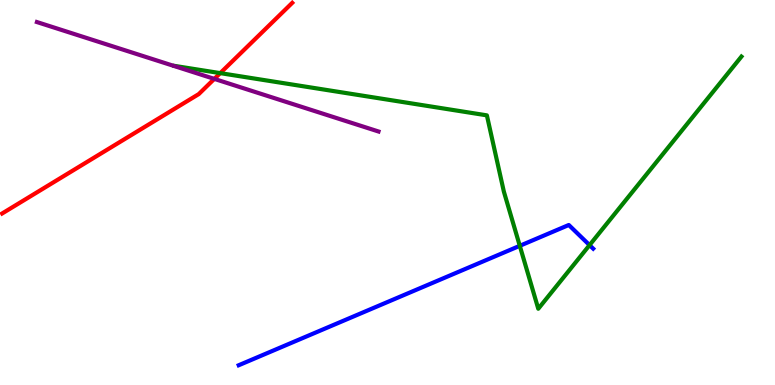[{'lines': ['blue', 'red'], 'intersections': []}, {'lines': ['green', 'red'], 'intersections': [{'x': 2.84, 'y': 8.1}]}, {'lines': ['purple', 'red'], 'intersections': [{'x': 2.77, 'y': 7.95}]}, {'lines': ['blue', 'green'], 'intersections': [{'x': 6.71, 'y': 3.62}, {'x': 7.61, 'y': 3.63}]}, {'lines': ['blue', 'purple'], 'intersections': []}, {'lines': ['green', 'purple'], 'intersections': []}]